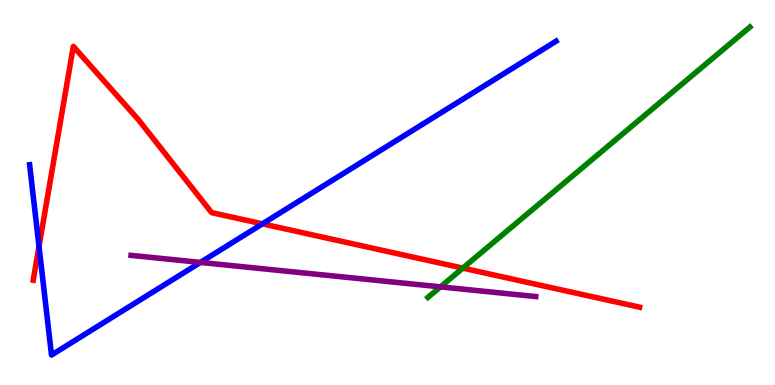[{'lines': ['blue', 'red'], 'intersections': [{'x': 0.503, 'y': 3.6}, {'x': 3.39, 'y': 4.19}]}, {'lines': ['green', 'red'], 'intersections': [{'x': 5.97, 'y': 3.04}]}, {'lines': ['purple', 'red'], 'intersections': []}, {'lines': ['blue', 'green'], 'intersections': []}, {'lines': ['blue', 'purple'], 'intersections': [{'x': 2.59, 'y': 3.18}]}, {'lines': ['green', 'purple'], 'intersections': [{'x': 5.68, 'y': 2.55}]}]